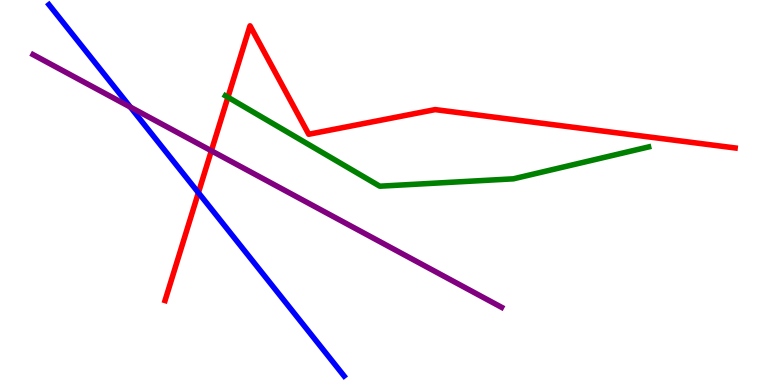[{'lines': ['blue', 'red'], 'intersections': [{'x': 2.56, 'y': 4.99}]}, {'lines': ['green', 'red'], 'intersections': [{'x': 2.94, 'y': 7.47}]}, {'lines': ['purple', 'red'], 'intersections': [{'x': 2.73, 'y': 6.08}]}, {'lines': ['blue', 'green'], 'intersections': []}, {'lines': ['blue', 'purple'], 'intersections': [{'x': 1.68, 'y': 7.22}]}, {'lines': ['green', 'purple'], 'intersections': []}]